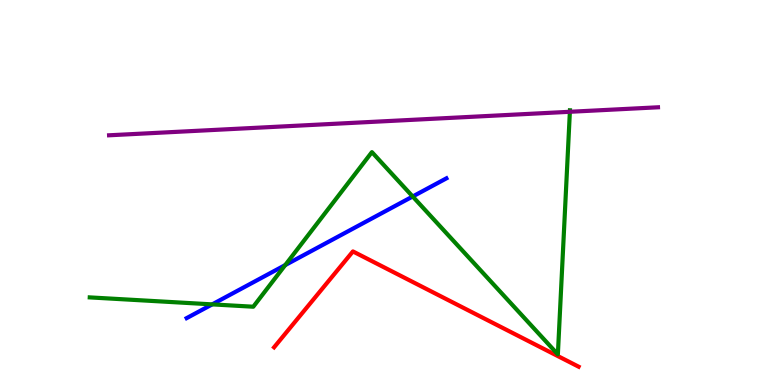[{'lines': ['blue', 'red'], 'intersections': []}, {'lines': ['green', 'red'], 'intersections': []}, {'lines': ['purple', 'red'], 'intersections': []}, {'lines': ['blue', 'green'], 'intersections': [{'x': 2.74, 'y': 2.09}, {'x': 3.68, 'y': 3.11}, {'x': 5.33, 'y': 4.9}]}, {'lines': ['blue', 'purple'], 'intersections': []}, {'lines': ['green', 'purple'], 'intersections': [{'x': 7.35, 'y': 7.1}]}]